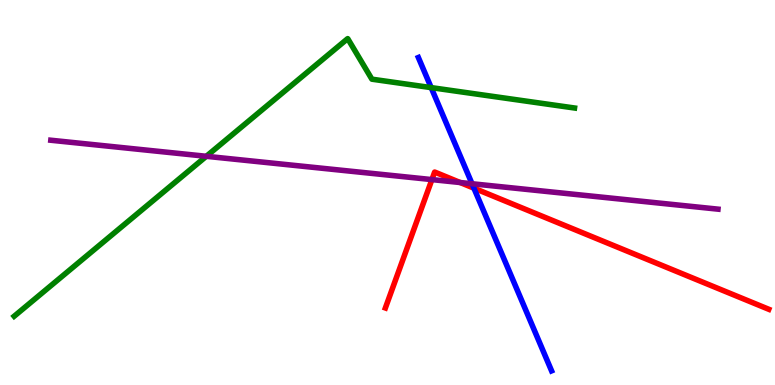[{'lines': ['blue', 'red'], 'intersections': [{'x': 6.12, 'y': 5.11}]}, {'lines': ['green', 'red'], 'intersections': []}, {'lines': ['purple', 'red'], 'intersections': [{'x': 5.57, 'y': 5.34}, {'x': 5.94, 'y': 5.26}]}, {'lines': ['blue', 'green'], 'intersections': [{'x': 5.56, 'y': 7.72}]}, {'lines': ['blue', 'purple'], 'intersections': [{'x': 6.09, 'y': 5.23}]}, {'lines': ['green', 'purple'], 'intersections': [{'x': 2.66, 'y': 5.94}]}]